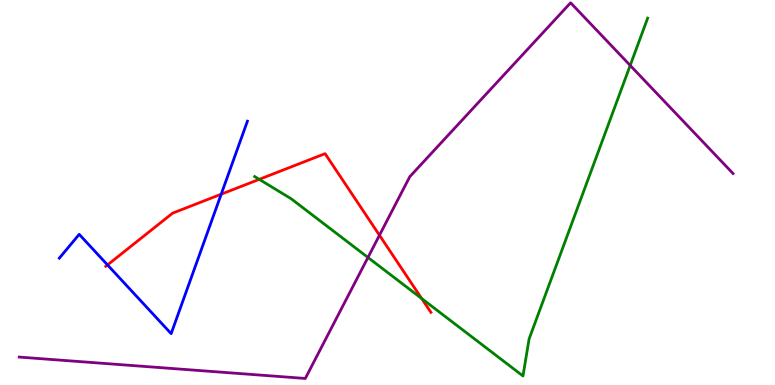[{'lines': ['blue', 'red'], 'intersections': [{'x': 1.39, 'y': 3.12}, {'x': 2.85, 'y': 4.96}]}, {'lines': ['green', 'red'], 'intersections': [{'x': 3.35, 'y': 5.34}, {'x': 5.44, 'y': 2.25}]}, {'lines': ['purple', 'red'], 'intersections': [{'x': 4.9, 'y': 3.89}]}, {'lines': ['blue', 'green'], 'intersections': []}, {'lines': ['blue', 'purple'], 'intersections': []}, {'lines': ['green', 'purple'], 'intersections': [{'x': 4.75, 'y': 3.31}, {'x': 8.13, 'y': 8.3}]}]